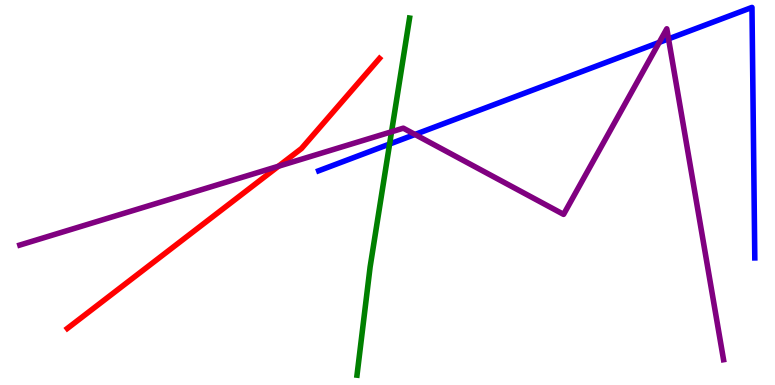[{'lines': ['blue', 'red'], 'intersections': []}, {'lines': ['green', 'red'], 'intersections': []}, {'lines': ['purple', 'red'], 'intersections': [{'x': 3.59, 'y': 5.68}]}, {'lines': ['blue', 'green'], 'intersections': [{'x': 5.03, 'y': 6.26}]}, {'lines': ['blue', 'purple'], 'intersections': [{'x': 5.35, 'y': 6.51}, {'x': 8.51, 'y': 8.9}, {'x': 8.63, 'y': 8.99}]}, {'lines': ['green', 'purple'], 'intersections': [{'x': 5.05, 'y': 6.58}]}]